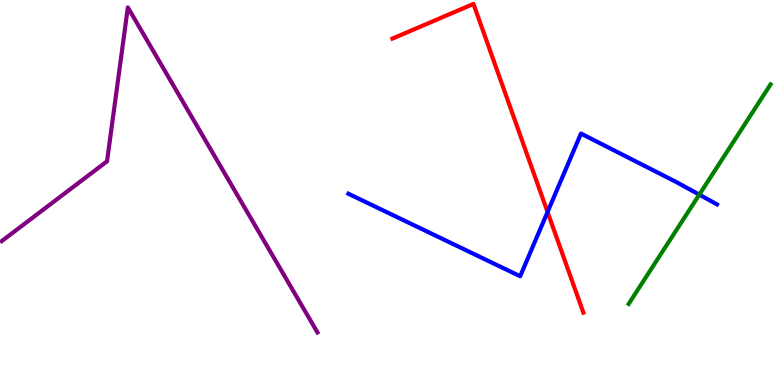[{'lines': ['blue', 'red'], 'intersections': [{'x': 7.07, 'y': 4.49}]}, {'lines': ['green', 'red'], 'intersections': []}, {'lines': ['purple', 'red'], 'intersections': []}, {'lines': ['blue', 'green'], 'intersections': [{'x': 9.02, 'y': 4.94}]}, {'lines': ['blue', 'purple'], 'intersections': []}, {'lines': ['green', 'purple'], 'intersections': []}]